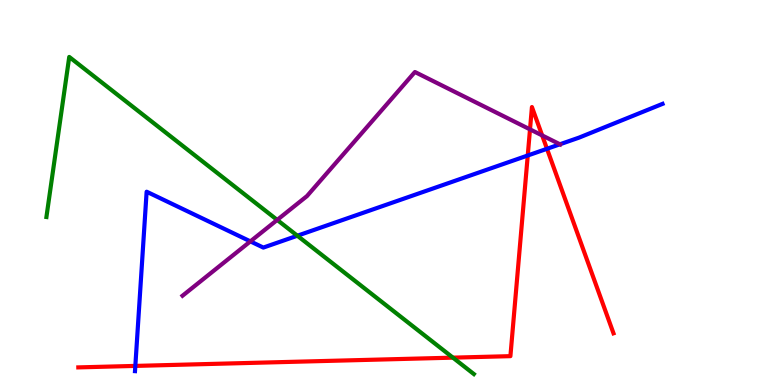[{'lines': ['blue', 'red'], 'intersections': [{'x': 1.75, 'y': 0.496}, {'x': 6.81, 'y': 5.96}, {'x': 7.06, 'y': 6.14}]}, {'lines': ['green', 'red'], 'intersections': [{'x': 5.84, 'y': 0.71}]}, {'lines': ['purple', 'red'], 'intersections': [{'x': 6.84, 'y': 6.64}, {'x': 7.0, 'y': 6.48}]}, {'lines': ['blue', 'green'], 'intersections': [{'x': 3.84, 'y': 3.88}]}, {'lines': ['blue', 'purple'], 'intersections': [{'x': 3.23, 'y': 3.73}, {'x': 7.22, 'y': 6.25}]}, {'lines': ['green', 'purple'], 'intersections': [{'x': 3.58, 'y': 4.29}]}]